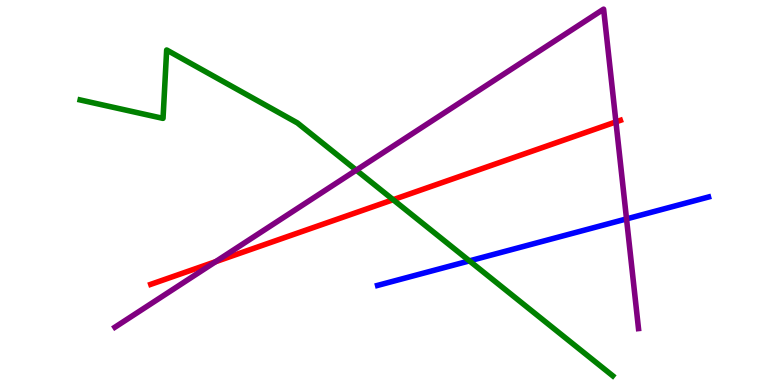[{'lines': ['blue', 'red'], 'intersections': []}, {'lines': ['green', 'red'], 'intersections': [{'x': 5.07, 'y': 4.81}]}, {'lines': ['purple', 'red'], 'intersections': [{'x': 2.78, 'y': 3.2}, {'x': 7.95, 'y': 6.83}]}, {'lines': ['blue', 'green'], 'intersections': [{'x': 6.06, 'y': 3.22}]}, {'lines': ['blue', 'purple'], 'intersections': [{'x': 8.08, 'y': 4.31}]}, {'lines': ['green', 'purple'], 'intersections': [{'x': 4.6, 'y': 5.58}]}]